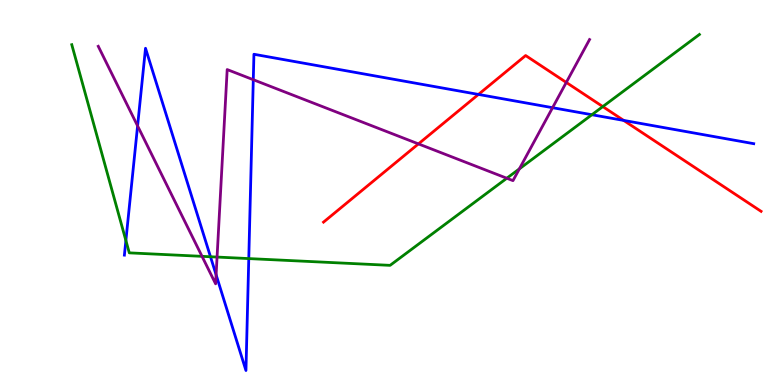[{'lines': ['blue', 'red'], 'intersections': [{'x': 6.17, 'y': 7.55}, {'x': 8.05, 'y': 6.87}]}, {'lines': ['green', 'red'], 'intersections': [{'x': 7.78, 'y': 7.23}]}, {'lines': ['purple', 'red'], 'intersections': [{'x': 5.4, 'y': 6.26}, {'x': 7.31, 'y': 7.86}]}, {'lines': ['blue', 'green'], 'intersections': [{'x': 1.62, 'y': 3.75}, {'x': 2.72, 'y': 3.33}, {'x': 3.21, 'y': 3.28}, {'x': 7.64, 'y': 7.02}]}, {'lines': ['blue', 'purple'], 'intersections': [{'x': 1.78, 'y': 6.73}, {'x': 2.79, 'y': 2.86}, {'x': 3.27, 'y': 7.93}, {'x': 7.13, 'y': 7.2}]}, {'lines': ['green', 'purple'], 'intersections': [{'x': 2.61, 'y': 3.34}, {'x': 2.8, 'y': 3.32}, {'x': 6.54, 'y': 5.37}, {'x': 6.7, 'y': 5.61}]}]